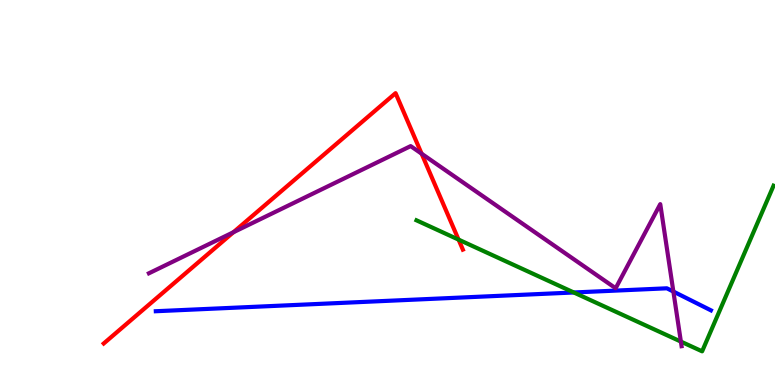[{'lines': ['blue', 'red'], 'intersections': []}, {'lines': ['green', 'red'], 'intersections': [{'x': 5.92, 'y': 3.78}]}, {'lines': ['purple', 'red'], 'intersections': [{'x': 3.01, 'y': 3.97}, {'x': 5.44, 'y': 6.01}]}, {'lines': ['blue', 'green'], 'intersections': [{'x': 7.4, 'y': 2.4}]}, {'lines': ['blue', 'purple'], 'intersections': [{'x': 8.69, 'y': 2.43}]}, {'lines': ['green', 'purple'], 'intersections': [{'x': 8.79, 'y': 1.13}]}]